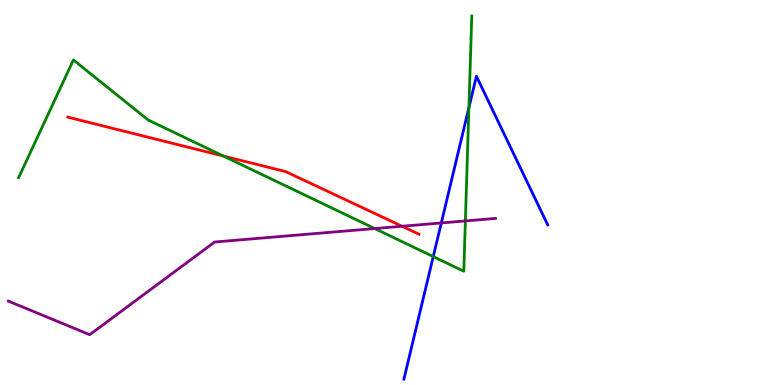[{'lines': ['blue', 'red'], 'intersections': []}, {'lines': ['green', 'red'], 'intersections': [{'x': 2.88, 'y': 5.95}]}, {'lines': ['purple', 'red'], 'intersections': [{'x': 5.19, 'y': 4.12}]}, {'lines': ['blue', 'green'], 'intersections': [{'x': 5.59, 'y': 3.34}, {'x': 6.05, 'y': 7.21}]}, {'lines': ['blue', 'purple'], 'intersections': [{'x': 5.69, 'y': 4.21}]}, {'lines': ['green', 'purple'], 'intersections': [{'x': 4.84, 'y': 4.06}, {'x': 6.0, 'y': 4.26}]}]